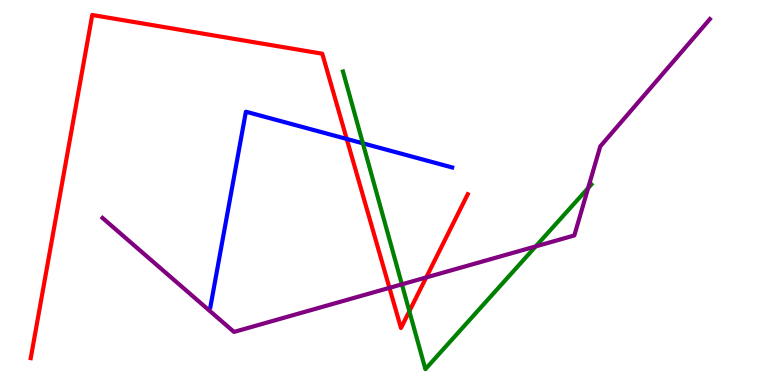[{'lines': ['blue', 'red'], 'intersections': [{'x': 4.47, 'y': 6.39}]}, {'lines': ['green', 'red'], 'intersections': [{'x': 5.28, 'y': 1.92}]}, {'lines': ['purple', 'red'], 'intersections': [{'x': 5.03, 'y': 2.52}, {'x': 5.5, 'y': 2.79}]}, {'lines': ['blue', 'green'], 'intersections': [{'x': 4.68, 'y': 6.28}]}, {'lines': ['blue', 'purple'], 'intersections': []}, {'lines': ['green', 'purple'], 'intersections': [{'x': 5.19, 'y': 2.61}, {'x': 6.91, 'y': 3.6}, {'x': 7.59, 'y': 5.11}]}]